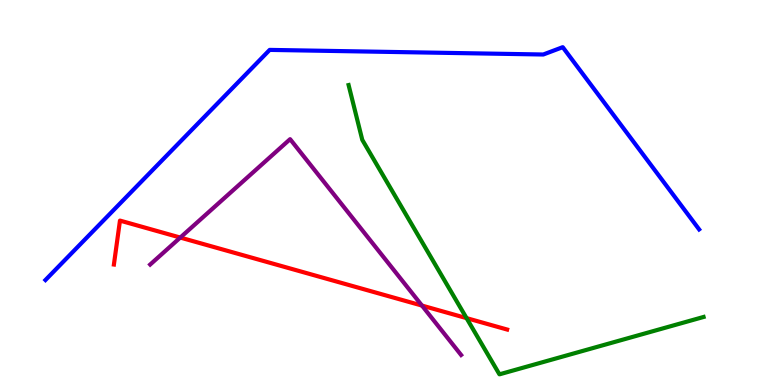[{'lines': ['blue', 'red'], 'intersections': []}, {'lines': ['green', 'red'], 'intersections': [{'x': 6.02, 'y': 1.74}]}, {'lines': ['purple', 'red'], 'intersections': [{'x': 2.33, 'y': 3.83}, {'x': 5.44, 'y': 2.06}]}, {'lines': ['blue', 'green'], 'intersections': []}, {'lines': ['blue', 'purple'], 'intersections': []}, {'lines': ['green', 'purple'], 'intersections': []}]